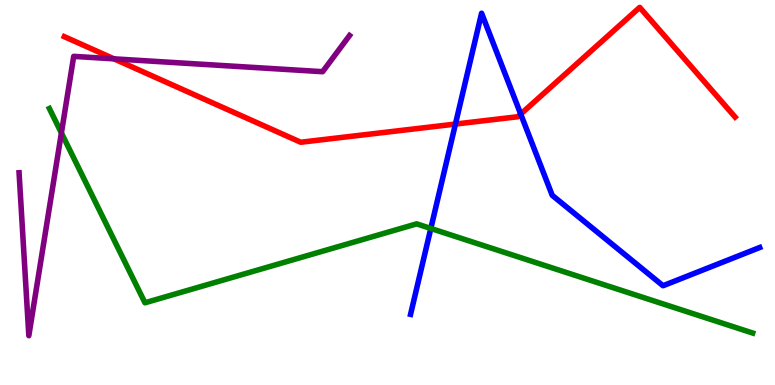[{'lines': ['blue', 'red'], 'intersections': [{'x': 5.88, 'y': 6.78}, {'x': 6.72, 'y': 7.04}]}, {'lines': ['green', 'red'], 'intersections': []}, {'lines': ['purple', 'red'], 'intersections': [{'x': 1.47, 'y': 8.47}]}, {'lines': ['blue', 'green'], 'intersections': [{'x': 5.56, 'y': 4.07}]}, {'lines': ['blue', 'purple'], 'intersections': []}, {'lines': ['green', 'purple'], 'intersections': [{'x': 0.792, 'y': 6.55}]}]